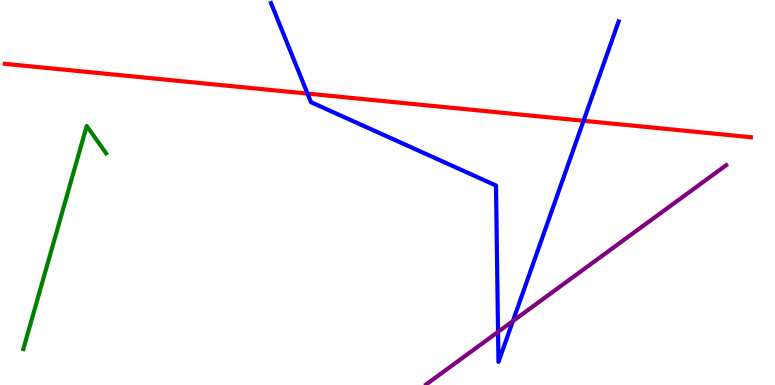[{'lines': ['blue', 'red'], 'intersections': [{'x': 3.97, 'y': 7.57}, {'x': 7.53, 'y': 6.86}]}, {'lines': ['green', 'red'], 'intersections': []}, {'lines': ['purple', 'red'], 'intersections': []}, {'lines': ['blue', 'green'], 'intersections': []}, {'lines': ['blue', 'purple'], 'intersections': [{'x': 6.43, 'y': 1.38}, {'x': 6.62, 'y': 1.66}]}, {'lines': ['green', 'purple'], 'intersections': []}]